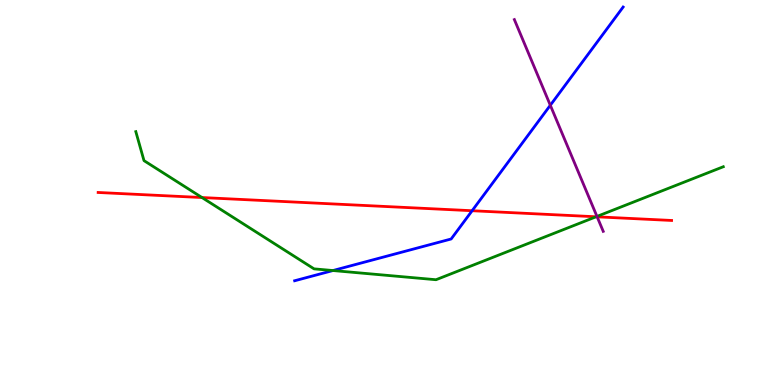[{'lines': ['blue', 'red'], 'intersections': [{'x': 6.09, 'y': 4.53}]}, {'lines': ['green', 'red'], 'intersections': [{'x': 2.61, 'y': 4.87}, {'x': 7.69, 'y': 4.37}]}, {'lines': ['purple', 'red'], 'intersections': [{'x': 7.71, 'y': 4.37}]}, {'lines': ['blue', 'green'], 'intersections': [{'x': 4.3, 'y': 2.97}]}, {'lines': ['blue', 'purple'], 'intersections': [{'x': 7.1, 'y': 7.27}]}, {'lines': ['green', 'purple'], 'intersections': [{'x': 7.7, 'y': 4.38}]}]